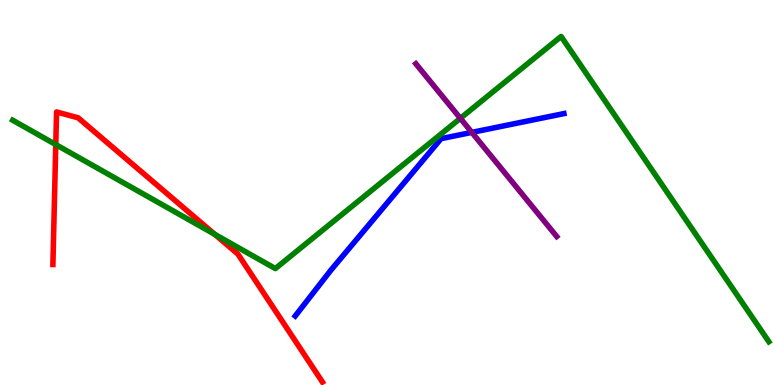[{'lines': ['blue', 'red'], 'intersections': []}, {'lines': ['green', 'red'], 'intersections': [{'x': 0.72, 'y': 6.25}, {'x': 2.77, 'y': 3.91}]}, {'lines': ['purple', 'red'], 'intersections': []}, {'lines': ['blue', 'green'], 'intersections': []}, {'lines': ['blue', 'purple'], 'intersections': [{'x': 6.09, 'y': 6.56}]}, {'lines': ['green', 'purple'], 'intersections': [{'x': 5.94, 'y': 6.93}]}]